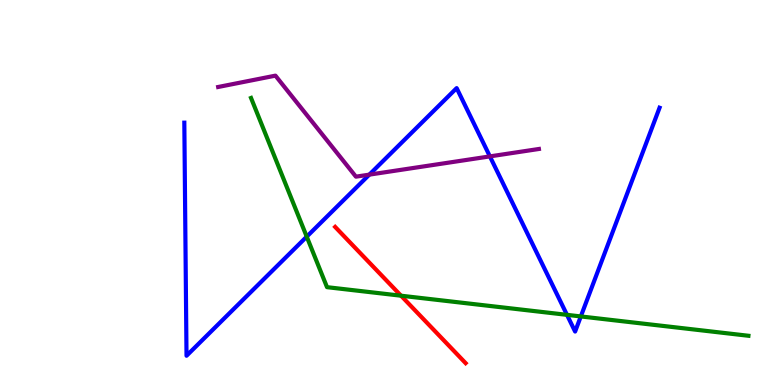[{'lines': ['blue', 'red'], 'intersections': []}, {'lines': ['green', 'red'], 'intersections': [{'x': 5.17, 'y': 2.32}]}, {'lines': ['purple', 'red'], 'intersections': []}, {'lines': ['blue', 'green'], 'intersections': [{'x': 3.96, 'y': 3.85}, {'x': 7.32, 'y': 1.82}, {'x': 7.49, 'y': 1.78}]}, {'lines': ['blue', 'purple'], 'intersections': [{'x': 4.77, 'y': 5.46}, {'x': 6.32, 'y': 5.94}]}, {'lines': ['green', 'purple'], 'intersections': []}]